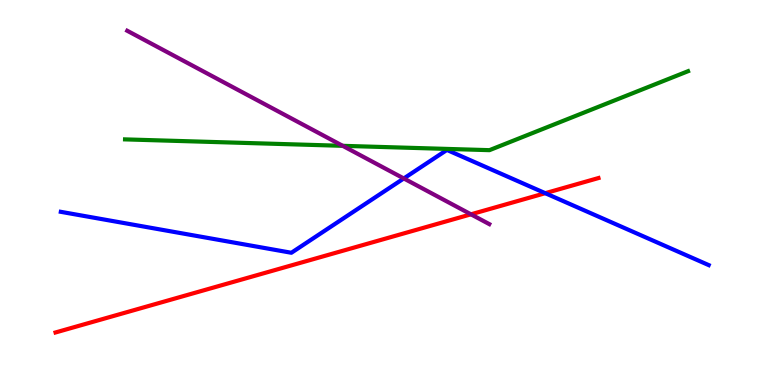[{'lines': ['blue', 'red'], 'intersections': [{'x': 7.04, 'y': 4.98}]}, {'lines': ['green', 'red'], 'intersections': []}, {'lines': ['purple', 'red'], 'intersections': [{'x': 6.08, 'y': 4.43}]}, {'lines': ['blue', 'green'], 'intersections': []}, {'lines': ['blue', 'purple'], 'intersections': [{'x': 5.21, 'y': 5.36}]}, {'lines': ['green', 'purple'], 'intersections': [{'x': 4.42, 'y': 6.21}]}]